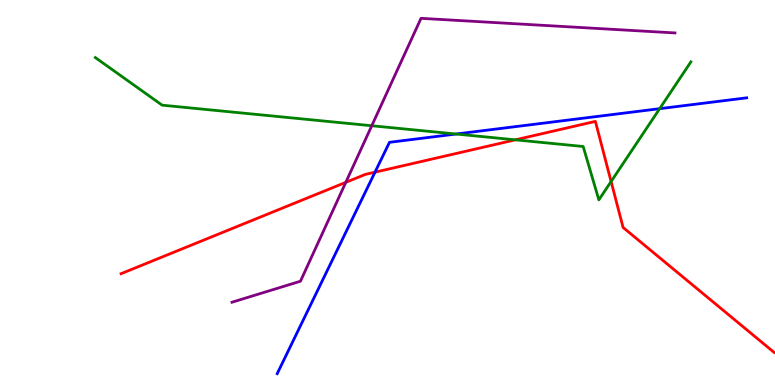[{'lines': ['blue', 'red'], 'intersections': [{'x': 4.84, 'y': 5.53}]}, {'lines': ['green', 'red'], 'intersections': [{'x': 6.65, 'y': 6.37}, {'x': 7.89, 'y': 5.29}]}, {'lines': ['purple', 'red'], 'intersections': [{'x': 4.46, 'y': 5.26}]}, {'lines': ['blue', 'green'], 'intersections': [{'x': 5.89, 'y': 6.52}, {'x': 8.51, 'y': 7.18}]}, {'lines': ['blue', 'purple'], 'intersections': []}, {'lines': ['green', 'purple'], 'intersections': [{'x': 4.8, 'y': 6.73}]}]